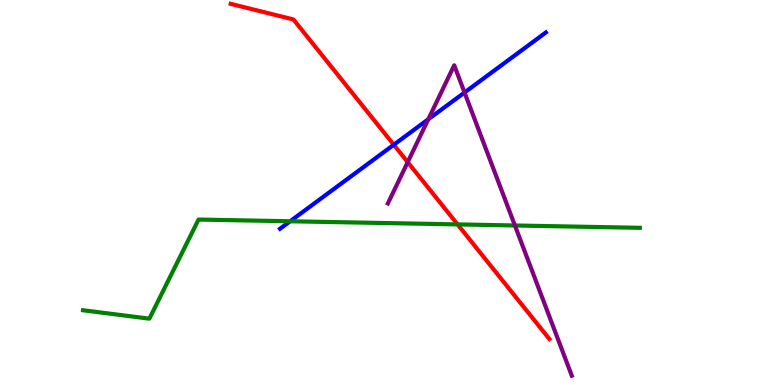[{'lines': ['blue', 'red'], 'intersections': [{'x': 5.08, 'y': 6.24}]}, {'lines': ['green', 'red'], 'intersections': [{'x': 5.9, 'y': 4.17}]}, {'lines': ['purple', 'red'], 'intersections': [{'x': 5.26, 'y': 5.79}]}, {'lines': ['blue', 'green'], 'intersections': [{'x': 3.74, 'y': 4.25}]}, {'lines': ['blue', 'purple'], 'intersections': [{'x': 5.53, 'y': 6.9}, {'x': 5.99, 'y': 7.6}]}, {'lines': ['green', 'purple'], 'intersections': [{'x': 6.64, 'y': 4.14}]}]